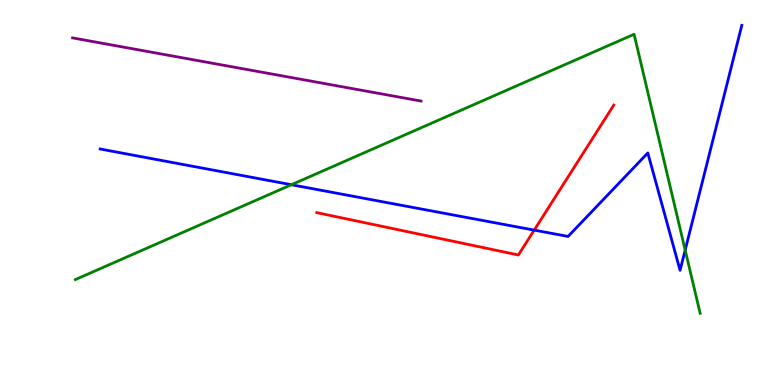[{'lines': ['blue', 'red'], 'intersections': [{'x': 6.89, 'y': 4.02}]}, {'lines': ['green', 'red'], 'intersections': []}, {'lines': ['purple', 'red'], 'intersections': []}, {'lines': ['blue', 'green'], 'intersections': [{'x': 3.76, 'y': 5.2}, {'x': 8.84, 'y': 3.5}]}, {'lines': ['blue', 'purple'], 'intersections': []}, {'lines': ['green', 'purple'], 'intersections': []}]